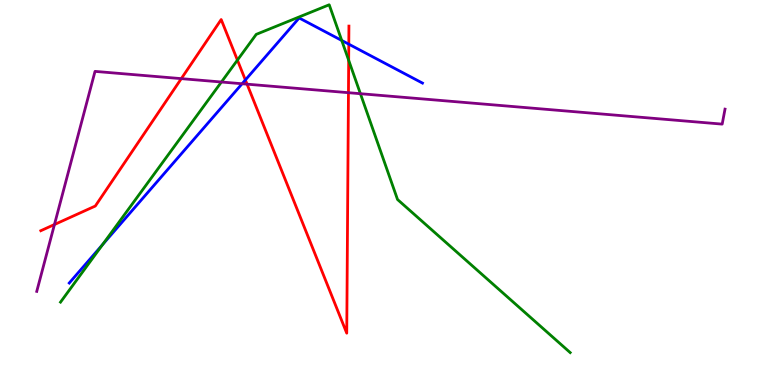[{'lines': ['blue', 'red'], 'intersections': [{'x': 3.17, 'y': 7.92}, {'x': 4.5, 'y': 8.85}]}, {'lines': ['green', 'red'], 'intersections': [{'x': 3.06, 'y': 8.44}, {'x': 4.5, 'y': 8.43}]}, {'lines': ['purple', 'red'], 'intersections': [{'x': 0.703, 'y': 4.17}, {'x': 2.34, 'y': 7.96}, {'x': 3.19, 'y': 7.81}, {'x': 4.5, 'y': 7.59}]}, {'lines': ['blue', 'green'], 'intersections': [{'x': 1.32, 'y': 3.65}, {'x': 4.41, 'y': 8.95}]}, {'lines': ['blue', 'purple'], 'intersections': [{'x': 3.12, 'y': 7.82}]}, {'lines': ['green', 'purple'], 'intersections': [{'x': 2.86, 'y': 7.87}, {'x': 4.65, 'y': 7.57}]}]